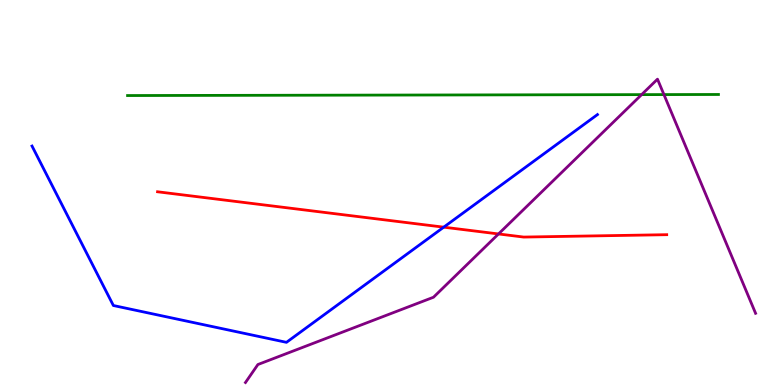[{'lines': ['blue', 'red'], 'intersections': [{'x': 5.73, 'y': 4.1}]}, {'lines': ['green', 'red'], 'intersections': []}, {'lines': ['purple', 'red'], 'intersections': [{'x': 6.43, 'y': 3.92}]}, {'lines': ['blue', 'green'], 'intersections': []}, {'lines': ['blue', 'purple'], 'intersections': []}, {'lines': ['green', 'purple'], 'intersections': [{'x': 8.28, 'y': 7.54}, {'x': 8.57, 'y': 7.54}]}]